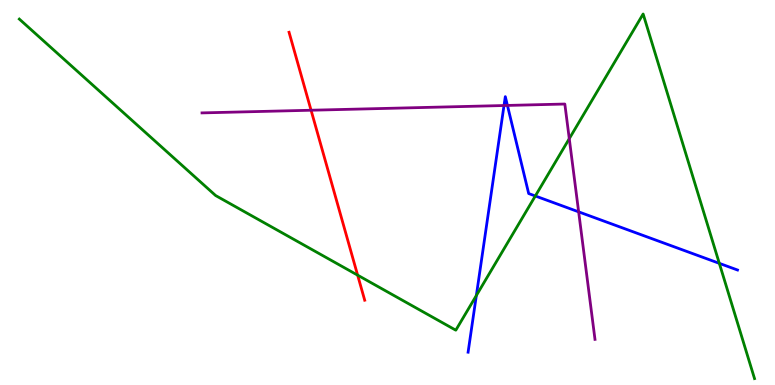[{'lines': ['blue', 'red'], 'intersections': []}, {'lines': ['green', 'red'], 'intersections': [{'x': 4.61, 'y': 2.85}]}, {'lines': ['purple', 'red'], 'intersections': [{'x': 4.01, 'y': 7.14}]}, {'lines': ['blue', 'green'], 'intersections': [{'x': 6.15, 'y': 2.32}, {'x': 6.91, 'y': 4.91}, {'x': 9.28, 'y': 3.16}]}, {'lines': ['blue', 'purple'], 'intersections': [{'x': 6.5, 'y': 7.26}, {'x': 6.55, 'y': 7.26}, {'x': 7.47, 'y': 4.5}]}, {'lines': ['green', 'purple'], 'intersections': [{'x': 7.35, 'y': 6.4}]}]